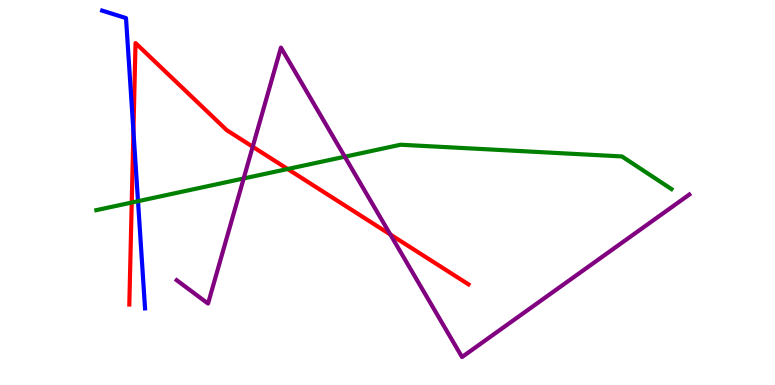[{'lines': ['blue', 'red'], 'intersections': [{'x': 1.72, 'y': 6.59}]}, {'lines': ['green', 'red'], 'intersections': [{'x': 1.7, 'y': 4.74}, {'x': 3.71, 'y': 5.61}]}, {'lines': ['purple', 'red'], 'intersections': [{'x': 3.26, 'y': 6.19}, {'x': 5.04, 'y': 3.91}]}, {'lines': ['blue', 'green'], 'intersections': [{'x': 1.78, 'y': 4.77}]}, {'lines': ['blue', 'purple'], 'intersections': []}, {'lines': ['green', 'purple'], 'intersections': [{'x': 3.14, 'y': 5.36}, {'x': 4.45, 'y': 5.93}]}]